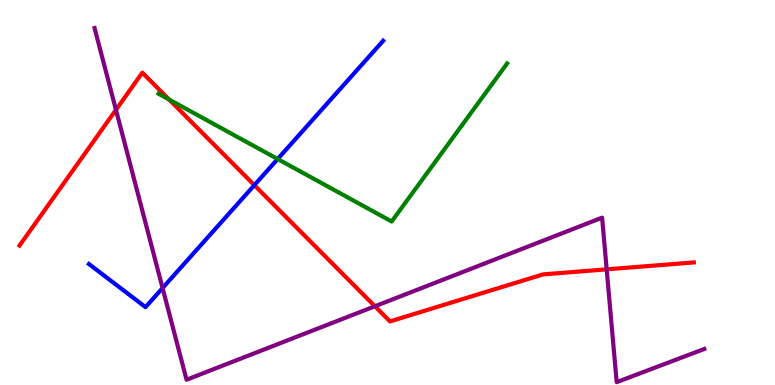[{'lines': ['blue', 'red'], 'intersections': [{'x': 3.28, 'y': 5.19}]}, {'lines': ['green', 'red'], 'intersections': [{'x': 2.18, 'y': 7.42}]}, {'lines': ['purple', 'red'], 'intersections': [{'x': 1.5, 'y': 7.15}, {'x': 4.84, 'y': 2.04}, {'x': 7.83, 'y': 3.0}]}, {'lines': ['blue', 'green'], 'intersections': [{'x': 3.58, 'y': 5.87}]}, {'lines': ['blue', 'purple'], 'intersections': [{'x': 2.1, 'y': 2.52}]}, {'lines': ['green', 'purple'], 'intersections': []}]